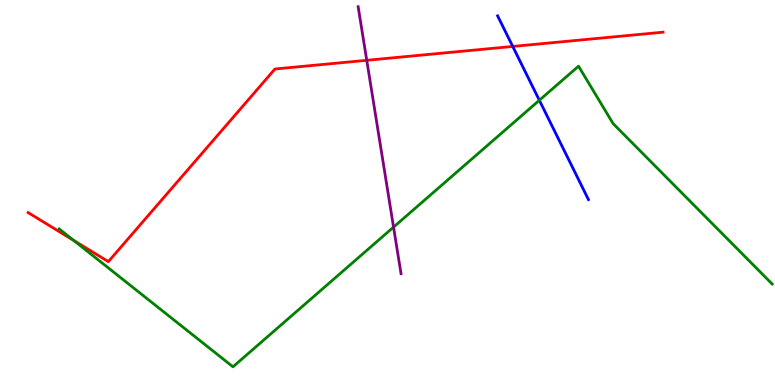[{'lines': ['blue', 'red'], 'intersections': [{'x': 6.62, 'y': 8.79}]}, {'lines': ['green', 'red'], 'intersections': [{'x': 0.952, 'y': 3.75}]}, {'lines': ['purple', 'red'], 'intersections': [{'x': 4.73, 'y': 8.43}]}, {'lines': ['blue', 'green'], 'intersections': [{'x': 6.96, 'y': 7.4}]}, {'lines': ['blue', 'purple'], 'intersections': []}, {'lines': ['green', 'purple'], 'intersections': [{'x': 5.08, 'y': 4.1}]}]